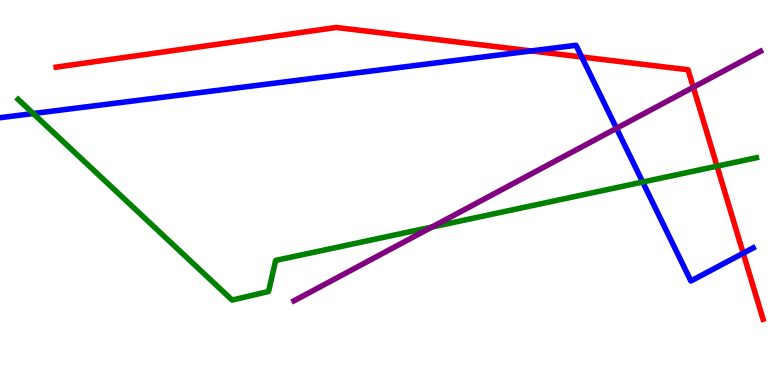[{'lines': ['blue', 'red'], 'intersections': [{'x': 6.85, 'y': 8.68}, {'x': 7.51, 'y': 8.52}, {'x': 9.59, 'y': 3.42}]}, {'lines': ['green', 'red'], 'intersections': [{'x': 9.25, 'y': 5.68}]}, {'lines': ['purple', 'red'], 'intersections': [{'x': 8.95, 'y': 7.73}]}, {'lines': ['blue', 'green'], 'intersections': [{'x': 0.429, 'y': 7.05}, {'x': 8.29, 'y': 5.27}]}, {'lines': ['blue', 'purple'], 'intersections': [{'x': 7.95, 'y': 6.67}]}, {'lines': ['green', 'purple'], 'intersections': [{'x': 5.57, 'y': 4.1}]}]